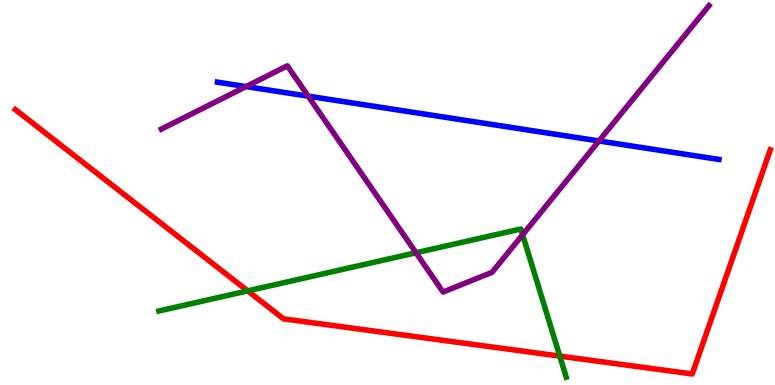[{'lines': ['blue', 'red'], 'intersections': []}, {'lines': ['green', 'red'], 'intersections': [{'x': 3.2, 'y': 2.44}, {'x': 7.22, 'y': 0.751}]}, {'lines': ['purple', 'red'], 'intersections': []}, {'lines': ['blue', 'green'], 'intersections': []}, {'lines': ['blue', 'purple'], 'intersections': [{'x': 3.17, 'y': 7.75}, {'x': 3.98, 'y': 7.5}, {'x': 7.73, 'y': 6.34}]}, {'lines': ['green', 'purple'], 'intersections': [{'x': 5.37, 'y': 3.44}, {'x': 6.74, 'y': 3.9}]}]